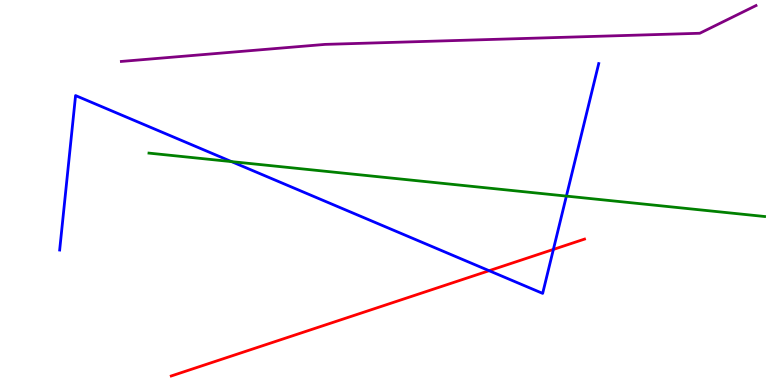[{'lines': ['blue', 'red'], 'intersections': [{'x': 6.31, 'y': 2.97}, {'x': 7.14, 'y': 3.52}]}, {'lines': ['green', 'red'], 'intersections': []}, {'lines': ['purple', 'red'], 'intersections': []}, {'lines': ['blue', 'green'], 'intersections': [{'x': 2.99, 'y': 5.8}, {'x': 7.31, 'y': 4.91}]}, {'lines': ['blue', 'purple'], 'intersections': []}, {'lines': ['green', 'purple'], 'intersections': []}]